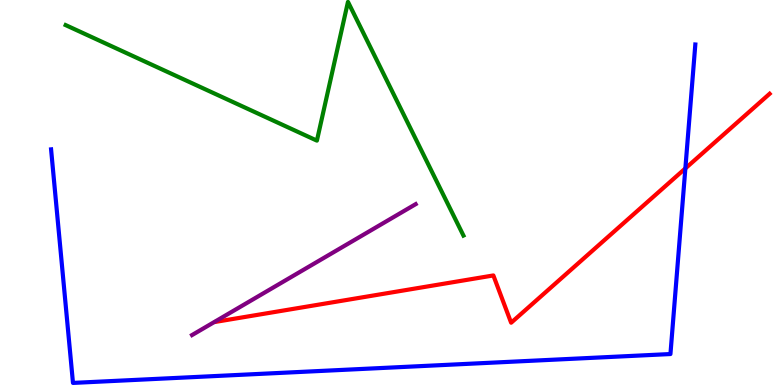[{'lines': ['blue', 'red'], 'intersections': [{'x': 8.84, 'y': 5.63}]}, {'lines': ['green', 'red'], 'intersections': []}, {'lines': ['purple', 'red'], 'intersections': []}, {'lines': ['blue', 'green'], 'intersections': []}, {'lines': ['blue', 'purple'], 'intersections': []}, {'lines': ['green', 'purple'], 'intersections': []}]